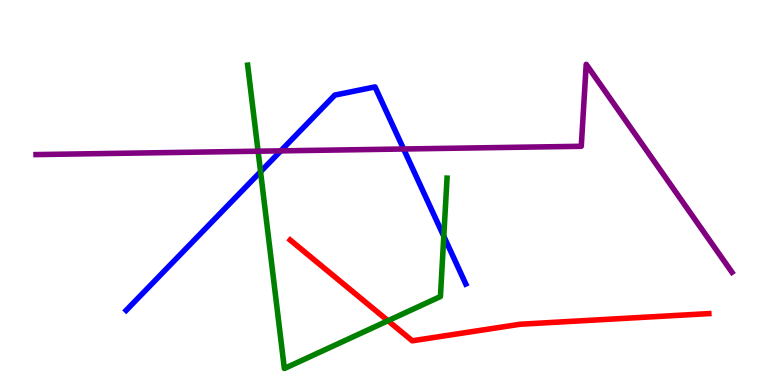[{'lines': ['blue', 'red'], 'intersections': []}, {'lines': ['green', 'red'], 'intersections': [{'x': 5.01, 'y': 1.67}]}, {'lines': ['purple', 'red'], 'intersections': []}, {'lines': ['blue', 'green'], 'intersections': [{'x': 3.36, 'y': 5.54}, {'x': 5.73, 'y': 3.86}]}, {'lines': ['blue', 'purple'], 'intersections': [{'x': 3.62, 'y': 6.08}, {'x': 5.21, 'y': 6.13}]}, {'lines': ['green', 'purple'], 'intersections': [{'x': 3.33, 'y': 6.07}]}]